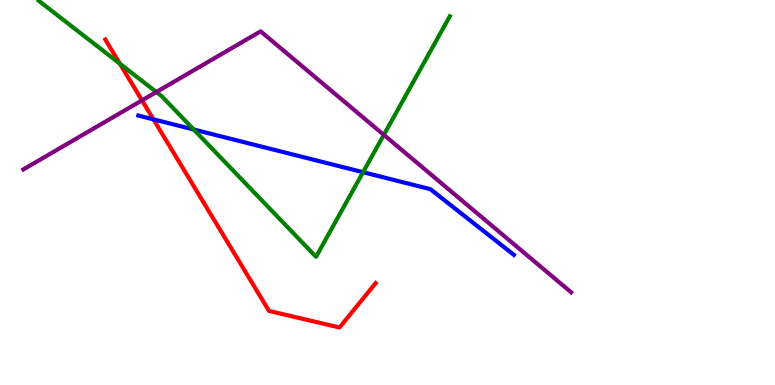[{'lines': ['blue', 'red'], 'intersections': [{'x': 1.98, 'y': 6.9}]}, {'lines': ['green', 'red'], 'intersections': [{'x': 1.55, 'y': 8.34}]}, {'lines': ['purple', 'red'], 'intersections': [{'x': 1.83, 'y': 7.39}]}, {'lines': ['blue', 'green'], 'intersections': [{'x': 2.5, 'y': 6.64}, {'x': 4.68, 'y': 5.53}]}, {'lines': ['blue', 'purple'], 'intersections': []}, {'lines': ['green', 'purple'], 'intersections': [{'x': 2.02, 'y': 7.61}, {'x': 4.95, 'y': 6.5}]}]